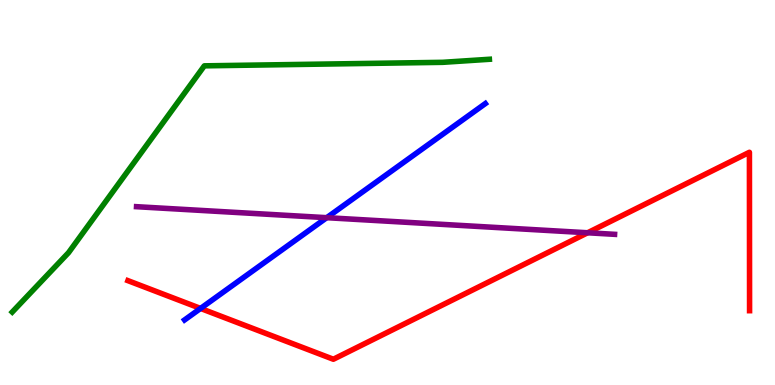[{'lines': ['blue', 'red'], 'intersections': [{'x': 2.59, 'y': 1.99}]}, {'lines': ['green', 'red'], 'intersections': []}, {'lines': ['purple', 'red'], 'intersections': [{'x': 7.58, 'y': 3.95}]}, {'lines': ['blue', 'green'], 'intersections': []}, {'lines': ['blue', 'purple'], 'intersections': [{'x': 4.22, 'y': 4.35}]}, {'lines': ['green', 'purple'], 'intersections': []}]